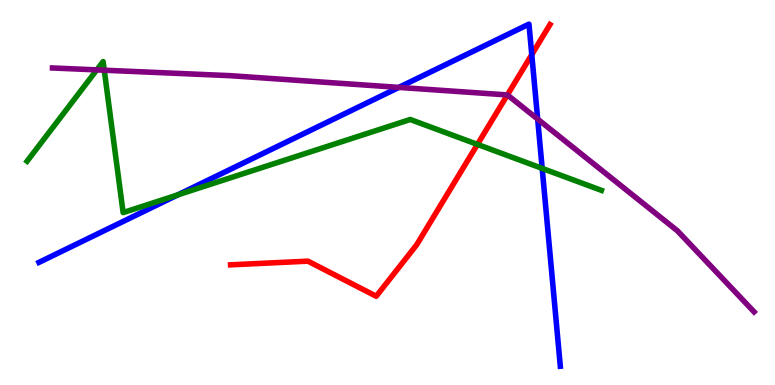[{'lines': ['blue', 'red'], 'intersections': [{'x': 6.86, 'y': 8.58}]}, {'lines': ['green', 'red'], 'intersections': [{'x': 6.16, 'y': 6.25}]}, {'lines': ['purple', 'red'], 'intersections': [{'x': 6.55, 'y': 7.53}]}, {'lines': ['blue', 'green'], 'intersections': [{'x': 2.3, 'y': 4.94}, {'x': 7.0, 'y': 5.63}]}, {'lines': ['blue', 'purple'], 'intersections': [{'x': 5.15, 'y': 7.73}, {'x': 6.94, 'y': 6.91}]}, {'lines': ['green', 'purple'], 'intersections': [{'x': 1.25, 'y': 8.18}, {'x': 1.35, 'y': 8.18}]}]